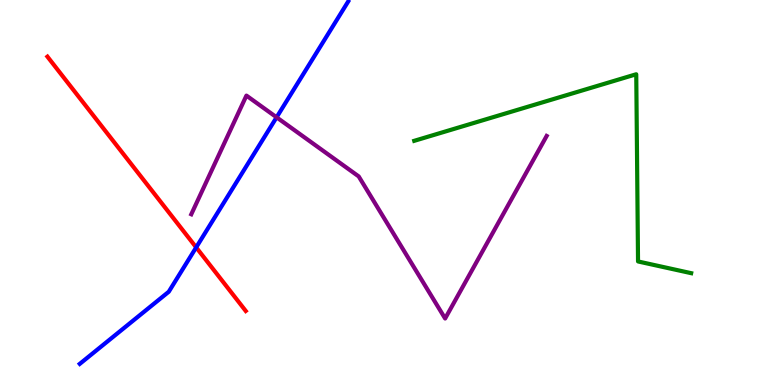[{'lines': ['blue', 'red'], 'intersections': [{'x': 2.53, 'y': 3.57}]}, {'lines': ['green', 'red'], 'intersections': []}, {'lines': ['purple', 'red'], 'intersections': []}, {'lines': ['blue', 'green'], 'intersections': []}, {'lines': ['blue', 'purple'], 'intersections': [{'x': 3.57, 'y': 6.95}]}, {'lines': ['green', 'purple'], 'intersections': []}]